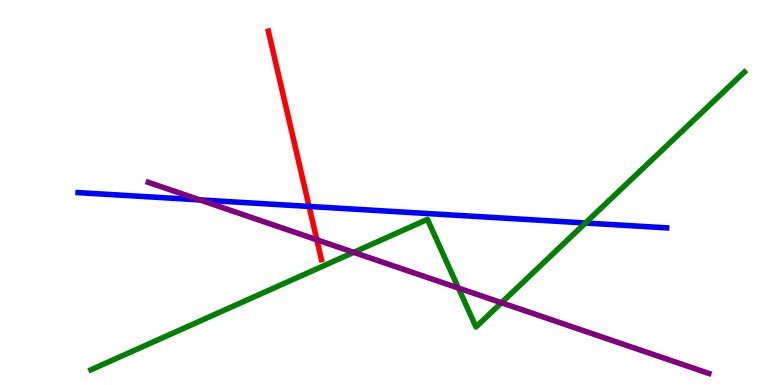[{'lines': ['blue', 'red'], 'intersections': [{'x': 3.99, 'y': 4.64}]}, {'lines': ['green', 'red'], 'intersections': []}, {'lines': ['purple', 'red'], 'intersections': [{'x': 4.09, 'y': 3.77}]}, {'lines': ['blue', 'green'], 'intersections': [{'x': 7.55, 'y': 4.21}]}, {'lines': ['blue', 'purple'], 'intersections': [{'x': 2.58, 'y': 4.81}]}, {'lines': ['green', 'purple'], 'intersections': [{'x': 4.56, 'y': 3.45}, {'x': 5.92, 'y': 2.52}, {'x': 6.47, 'y': 2.14}]}]